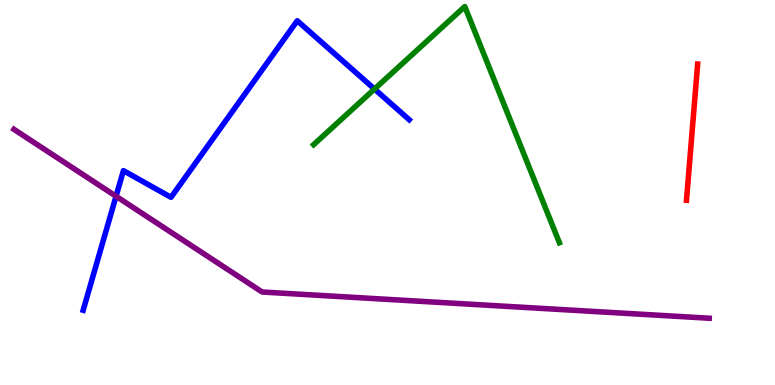[{'lines': ['blue', 'red'], 'intersections': []}, {'lines': ['green', 'red'], 'intersections': []}, {'lines': ['purple', 'red'], 'intersections': []}, {'lines': ['blue', 'green'], 'intersections': [{'x': 4.83, 'y': 7.69}]}, {'lines': ['blue', 'purple'], 'intersections': [{'x': 1.5, 'y': 4.9}]}, {'lines': ['green', 'purple'], 'intersections': []}]